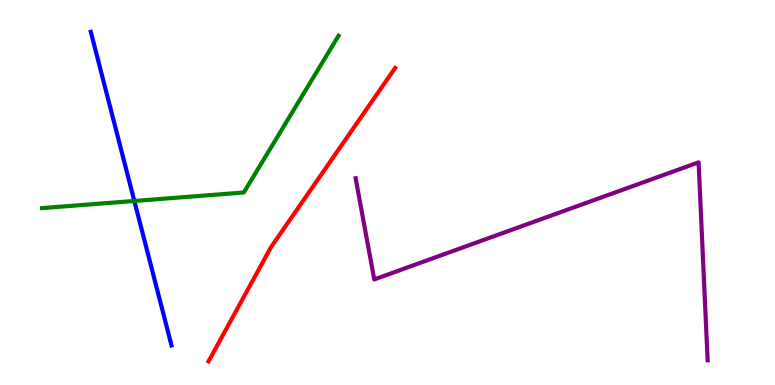[{'lines': ['blue', 'red'], 'intersections': []}, {'lines': ['green', 'red'], 'intersections': []}, {'lines': ['purple', 'red'], 'intersections': []}, {'lines': ['blue', 'green'], 'intersections': [{'x': 1.73, 'y': 4.78}]}, {'lines': ['blue', 'purple'], 'intersections': []}, {'lines': ['green', 'purple'], 'intersections': []}]